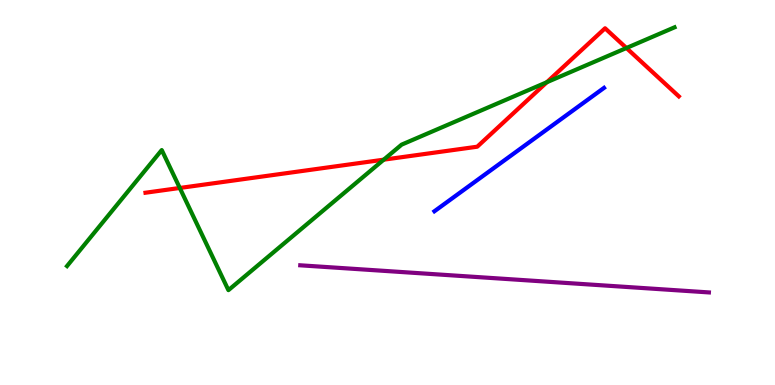[{'lines': ['blue', 'red'], 'intersections': []}, {'lines': ['green', 'red'], 'intersections': [{'x': 2.32, 'y': 5.12}, {'x': 4.95, 'y': 5.85}, {'x': 7.06, 'y': 7.86}, {'x': 8.08, 'y': 8.75}]}, {'lines': ['purple', 'red'], 'intersections': []}, {'lines': ['blue', 'green'], 'intersections': []}, {'lines': ['blue', 'purple'], 'intersections': []}, {'lines': ['green', 'purple'], 'intersections': []}]